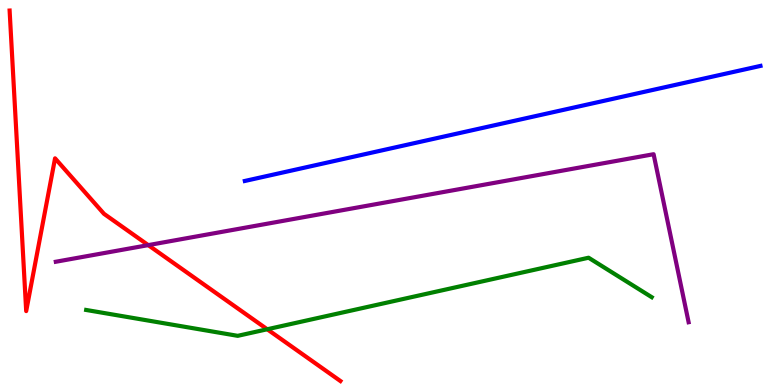[{'lines': ['blue', 'red'], 'intersections': []}, {'lines': ['green', 'red'], 'intersections': [{'x': 3.45, 'y': 1.45}]}, {'lines': ['purple', 'red'], 'intersections': [{'x': 1.91, 'y': 3.63}]}, {'lines': ['blue', 'green'], 'intersections': []}, {'lines': ['blue', 'purple'], 'intersections': []}, {'lines': ['green', 'purple'], 'intersections': []}]